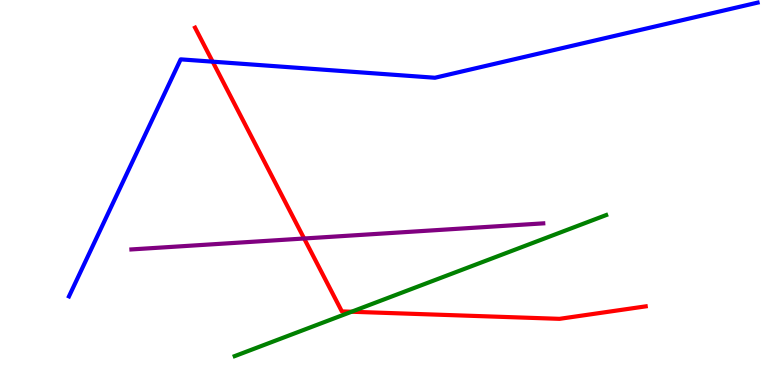[{'lines': ['blue', 'red'], 'intersections': [{'x': 2.74, 'y': 8.4}]}, {'lines': ['green', 'red'], 'intersections': [{'x': 4.54, 'y': 1.9}]}, {'lines': ['purple', 'red'], 'intersections': [{'x': 3.92, 'y': 3.81}]}, {'lines': ['blue', 'green'], 'intersections': []}, {'lines': ['blue', 'purple'], 'intersections': []}, {'lines': ['green', 'purple'], 'intersections': []}]